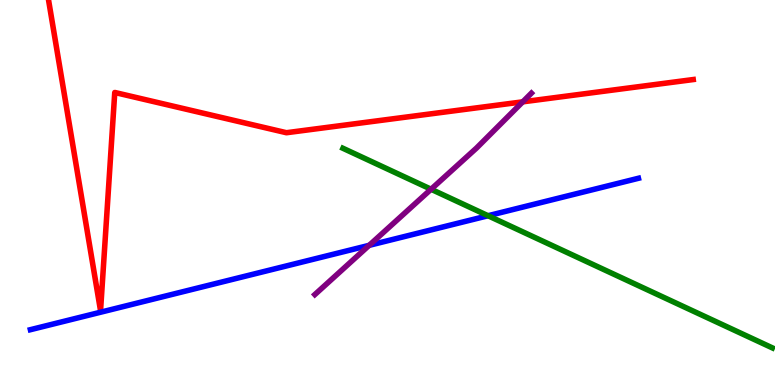[{'lines': ['blue', 'red'], 'intersections': []}, {'lines': ['green', 'red'], 'intersections': []}, {'lines': ['purple', 'red'], 'intersections': [{'x': 6.75, 'y': 7.35}]}, {'lines': ['blue', 'green'], 'intersections': [{'x': 6.3, 'y': 4.4}]}, {'lines': ['blue', 'purple'], 'intersections': [{'x': 4.76, 'y': 3.63}]}, {'lines': ['green', 'purple'], 'intersections': [{'x': 5.56, 'y': 5.08}]}]